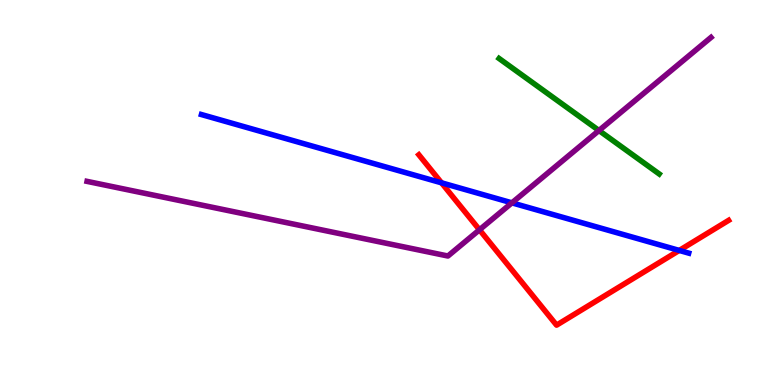[{'lines': ['blue', 'red'], 'intersections': [{'x': 5.7, 'y': 5.25}, {'x': 8.76, 'y': 3.5}]}, {'lines': ['green', 'red'], 'intersections': []}, {'lines': ['purple', 'red'], 'intersections': [{'x': 6.19, 'y': 4.03}]}, {'lines': ['blue', 'green'], 'intersections': []}, {'lines': ['blue', 'purple'], 'intersections': [{'x': 6.61, 'y': 4.73}]}, {'lines': ['green', 'purple'], 'intersections': [{'x': 7.73, 'y': 6.61}]}]